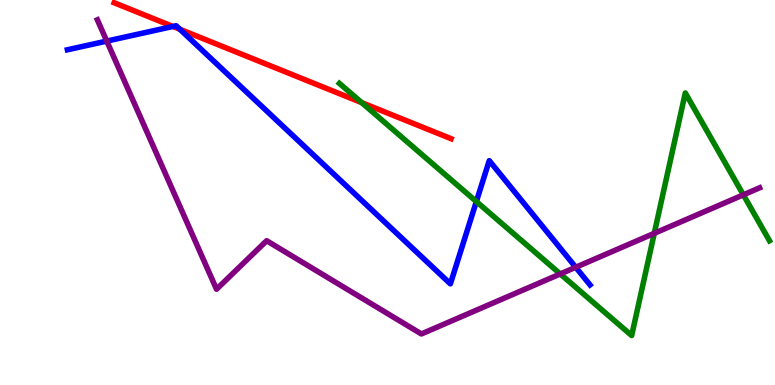[{'lines': ['blue', 'red'], 'intersections': [{'x': 2.23, 'y': 9.31}, {'x': 2.32, 'y': 9.24}]}, {'lines': ['green', 'red'], 'intersections': [{'x': 4.67, 'y': 7.33}]}, {'lines': ['purple', 'red'], 'intersections': []}, {'lines': ['blue', 'green'], 'intersections': [{'x': 6.15, 'y': 4.77}]}, {'lines': ['blue', 'purple'], 'intersections': [{'x': 1.38, 'y': 8.93}, {'x': 7.43, 'y': 3.06}]}, {'lines': ['green', 'purple'], 'intersections': [{'x': 7.23, 'y': 2.88}, {'x': 8.44, 'y': 3.94}, {'x': 9.59, 'y': 4.94}]}]